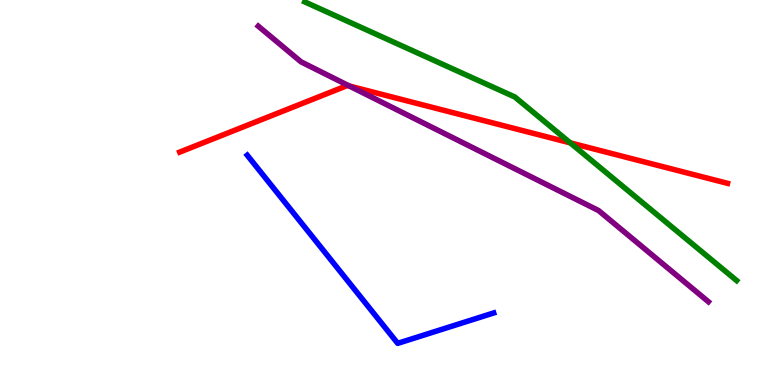[{'lines': ['blue', 'red'], 'intersections': []}, {'lines': ['green', 'red'], 'intersections': [{'x': 7.36, 'y': 6.29}]}, {'lines': ['purple', 'red'], 'intersections': [{'x': 4.51, 'y': 7.77}]}, {'lines': ['blue', 'green'], 'intersections': []}, {'lines': ['blue', 'purple'], 'intersections': []}, {'lines': ['green', 'purple'], 'intersections': []}]